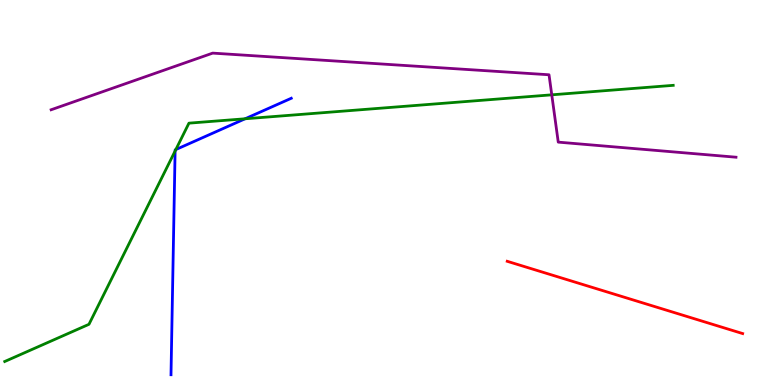[{'lines': ['blue', 'red'], 'intersections': []}, {'lines': ['green', 'red'], 'intersections': []}, {'lines': ['purple', 'red'], 'intersections': []}, {'lines': ['blue', 'green'], 'intersections': [{'x': 2.26, 'y': 6.08}, {'x': 2.27, 'y': 6.12}, {'x': 3.16, 'y': 6.91}]}, {'lines': ['blue', 'purple'], 'intersections': []}, {'lines': ['green', 'purple'], 'intersections': [{'x': 7.12, 'y': 7.54}]}]